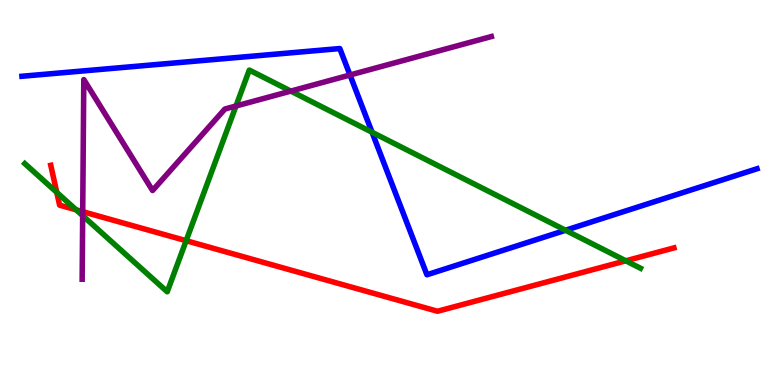[{'lines': ['blue', 'red'], 'intersections': []}, {'lines': ['green', 'red'], 'intersections': [{'x': 0.732, 'y': 5.0}, {'x': 0.983, 'y': 4.55}, {'x': 2.4, 'y': 3.75}, {'x': 8.07, 'y': 3.23}]}, {'lines': ['purple', 'red'], 'intersections': [{'x': 1.07, 'y': 4.5}]}, {'lines': ['blue', 'green'], 'intersections': [{'x': 4.8, 'y': 6.56}, {'x': 7.3, 'y': 4.02}]}, {'lines': ['blue', 'purple'], 'intersections': [{'x': 4.52, 'y': 8.05}]}, {'lines': ['green', 'purple'], 'intersections': [{'x': 1.07, 'y': 4.4}, {'x': 3.05, 'y': 7.25}, {'x': 3.75, 'y': 7.63}]}]